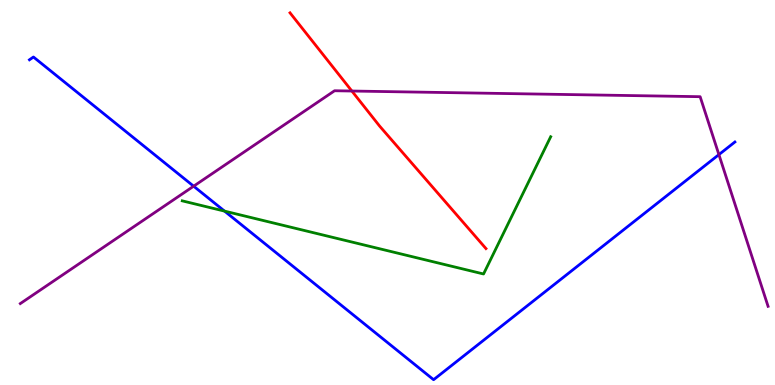[{'lines': ['blue', 'red'], 'intersections': []}, {'lines': ['green', 'red'], 'intersections': []}, {'lines': ['purple', 'red'], 'intersections': [{'x': 4.54, 'y': 7.64}]}, {'lines': ['blue', 'green'], 'intersections': [{'x': 2.9, 'y': 4.52}]}, {'lines': ['blue', 'purple'], 'intersections': [{'x': 2.5, 'y': 5.16}, {'x': 9.28, 'y': 5.98}]}, {'lines': ['green', 'purple'], 'intersections': []}]